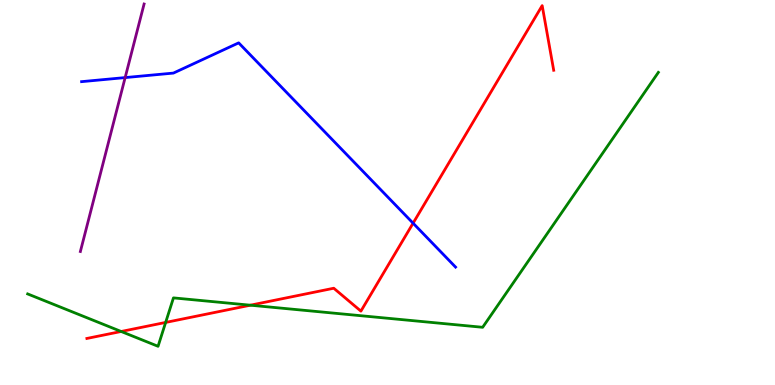[{'lines': ['blue', 'red'], 'intersections': [{'x': 5.33, 'y': 4.2}]}, {'lines': ['green', 'red'], 'intersections': [{'x': 1.56, 'y': 1.39}, {'x': 2.14, 'y': 1.63}, {'x': 3.23, 'y': 2.07}]}, {'lines': ['purple', 'red'], 'intersections': []}, {'lines': ['blue', 'green'], 'intersections': []}, {'lines': ['blue', 'purple'], 'intersections': [{'x': 1.61, 'y': 7.98}]}, {'lines': ['green', 'purple'], 'intersections': []}]